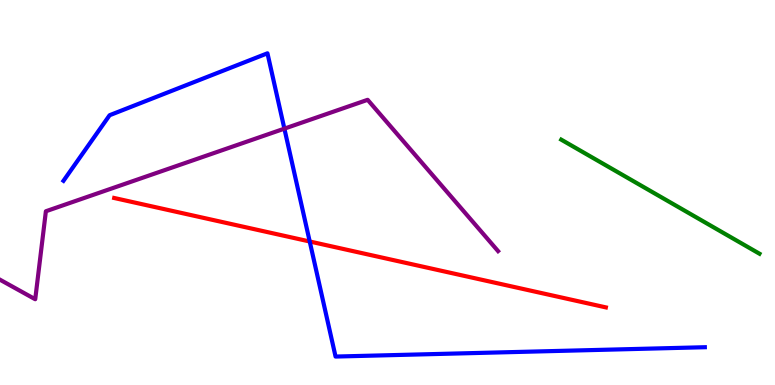[{'lines': ['blue', 'red'], 'intersections': [{'x': 4.0, 'y': 3.73}]}, {'lines': ['green', 'red'], 'intersections': []}, {'lines': ['purple', 'red'], 'intersections': []}, {'lines': ['blue', 'green'], 'intersections': []}, {'lines': ['blue', 'purple'], 'intersections': [{'x': 3.67, 'y': 6.66}]}, {'lines': ['green', 'purple'], 'intersections': []}]